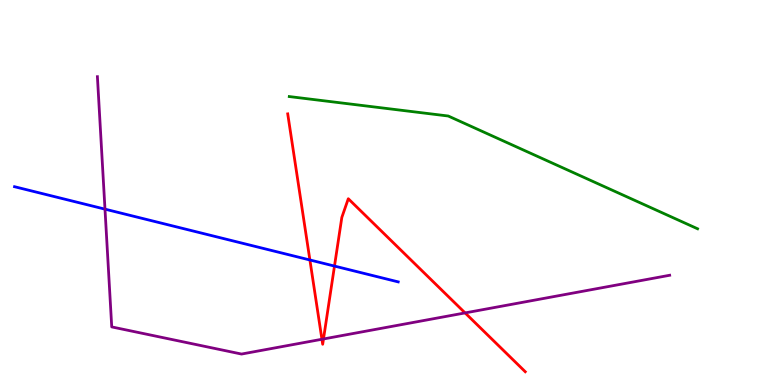[{'lines': ['blue', 'red'], 'intersections': [{'x': 4.0, 'y': 3.25}, {'x': 4.32, 'y': 3.09}]}, {'lines': ['green', 'red'], 'intersections': []}, {'lines': ['purple', 'red'], 'intersections': [{'x': 4.15, 'y': 1.19}, {'x': 4.17, 'y': 1.2}, {'x': 6.0, 'y': 1.87}]}, {'lines': ['blue', 'green'], 'intersections': []}, {'lines': ['blue', 'purple'], 'intersections': [{'x': 1.35, 'y': 4.57}]}, {'lines': ['green', 'purple'], 'intersections': []}]